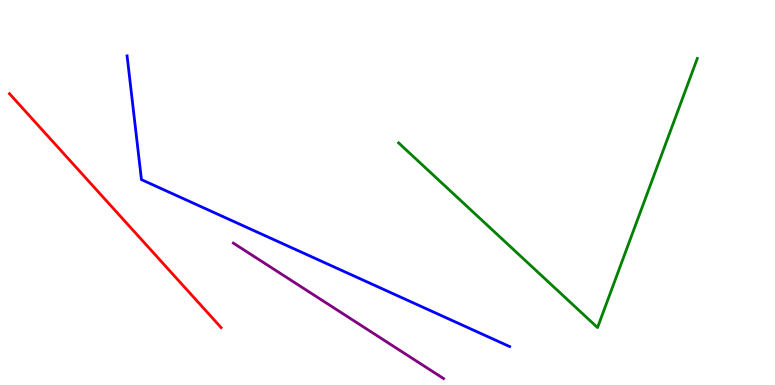[{'lines': ['blue', 'red'], 'intersections': []}, {'lines': ['green', 'red'], 'intersections': []}, {'lines': ['purple', 'red'], 'intersections': []}, {'lines': ['blue', 'green'], 'intersections': []}, {'lines': ['blue', 'purple'], 'intersections': []}, {'lines': ['green', 'purple'], 'intersections': []}]